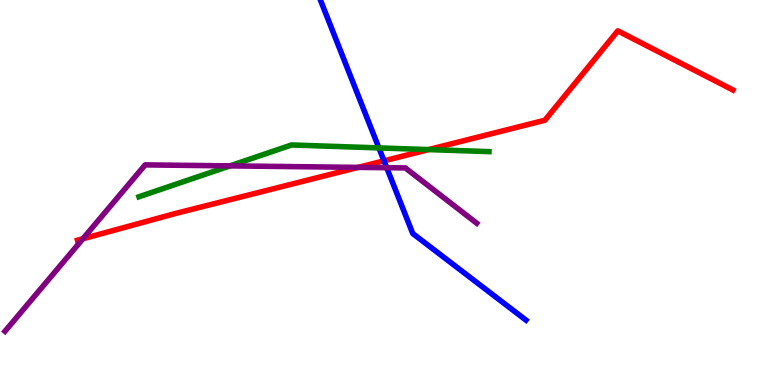[{'lines': ['blue', 'red'], 'intersections': [{'x': 4.95, 'y': 5.82}]}, {'lines': ['green', 'red'], 'intersections': [{'x': 5.53, 'y': 6.11}]}, {'lines': ['purple', 'red'], 'intersections': [{'x': 1.07, 'y': 3.8}, {'x': 4.62, 'y': 5.65}]}, {'lines': ['blue', 'green'], 'intersections': [{'x': 4.89, 'y': 6.16}]}, {'lines': ['blue', 'purple'], 'intersections': [{'x': 4.99, 'y': 5.64}]}, {'lines': ['green', 'purple'], 'intersections': [{'x': 2.97, 'y': 5.69}]}]